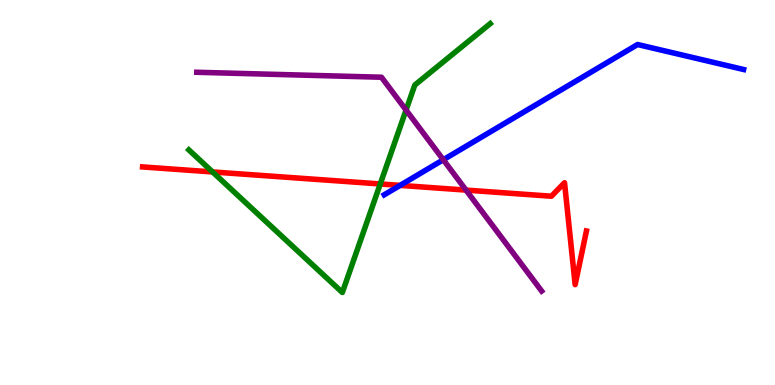[{'lines': ['blue', 'red'], 'intersections': [{'x': 5.16, 'y': 5.18}]}, {'lines': ['green', 'red'], 'intersections': [{'x': 2.74, 'y': 5.53}, {'x': 4.91, 'y': 5.22}]}, {'lines': ['purple', 'red'], 'intersections': [{'x': 6.01, 'y': 5.06}]}, {'lines': ['blue', 'green'], 'intersections': []}, {'lines': ['blue', 'purple'], 'intersections': [{'x': 5.72, 'y': 5.85}]}, {'lines': ['green', 'purple'], 'intersections': [{'x': 5.24, 'y': 7.14}]}]